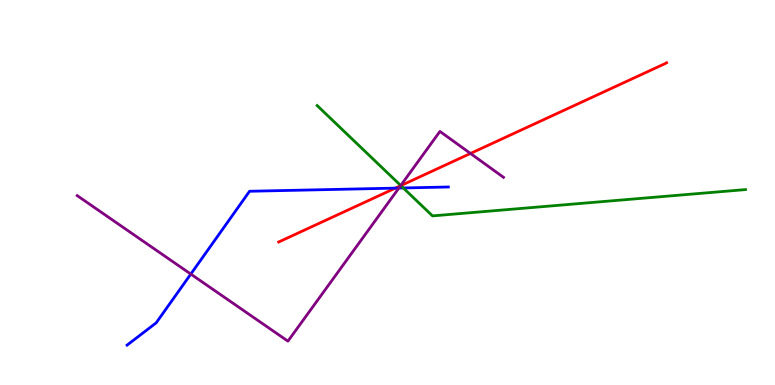[{'lines': ['blue', 'red'], 'intersections': [{'x': 5.1, 'y': 5.11}]}, {'lines': ['green', 'red'], 'intersections': [{'x': 5.17, 'y': 5.18}]}, {'lines': ['purple', 'red'], 'intersections': [{'x': 5.17, 'y': 5.18}, {'x': 6.07, 'y': 6.01}]}, {'lines': ['blue', 'green'], 'intersections': [{'x': 5.2, 'y': 5.12}]}, {'lines': ['blue', 'purple'], 'intersections': [{'x': 2.46, 'y': 2.88}, {'x': 5.15, 'y': 5.12}]}, {'lines': ['green', 'purple'], 'intersections': [{'x': 5.17, 'y': 5.18}]}]